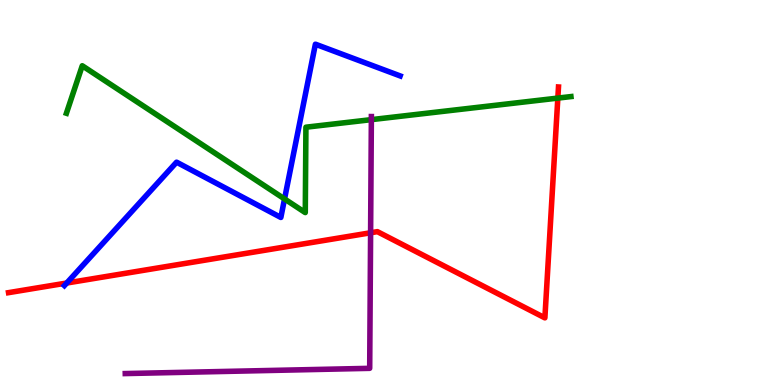[{'lines': ['blue', 'red'], 'intersections': [{'x': 0.861, 'y': 2.65}]}, {'lines': ['green', 'red'], 'intersections': [{'x': 7.2, 'y': 7.45}]}, {'lines': ['purple', 'red'], 'intersections': [{'x': 4.78, 'y': 3.95}]}, {'lines': ['blue', 'green'], 'intersections': [{'x': 3.67, 'y': 4.83}]}, {'lines': ['blue', 'purple'], 'intersections': []}, {'lines': ['green', 'purple'], 'intersections': [{'x': 4.79, 'y': 6.89}]}]